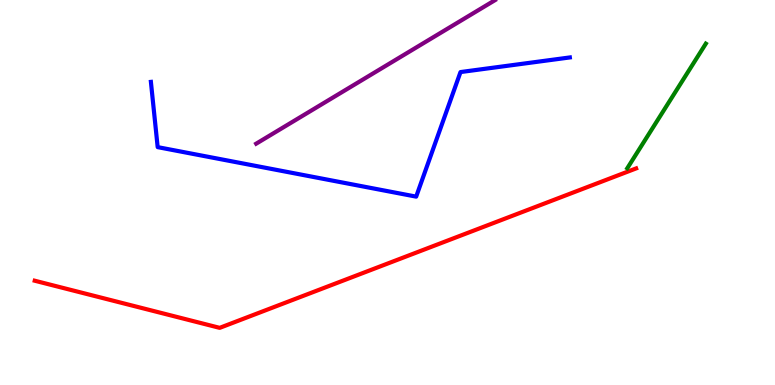[{'lines': ['blue', 'red'], 'intersections': []}, {'lines': ['green', 'red'], 'intersections': []}, {'lines': ['purple', 'red'], 'intersections': []}, {'lines': ['blue', 'green'], 'intersections': []}, {'lines': ['blue', 'purple'], 'intersections': []}, {'lines': ['green', 'purple'], 'intersections': []}]